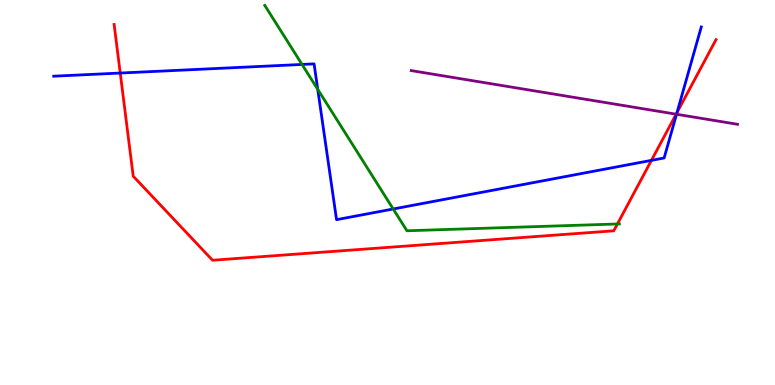[{'lines': ['blue', 'red'], 'intersections': [{'x': 1.55, 'y': 8.1}, {'x': 8.41, 'y': 5.83}, {'x': 8.74, 'y': 7.08}]}, {'lines': ['green', 'red'], 'intersections': [{'x': 7.97, 'y': 4.18}]}, {'lines': ['purple', 'red'], 'intersections': [{'x': 8.72, 'y': 7.03}]}, {'lines': ['blue', 'green'], 'intersections': [{'x': 3.9, 'y': 8.33}, {'x': 4.1, 'y': 7.68}, {'x': 5.07, 'y': 4.57}]}, {'lines': ['blue', 'purple'], 'intersections': [{'x': 8.73, 'y': 7.03}]}, {'lines': ['green', 'purple'], 'intersections': []}]